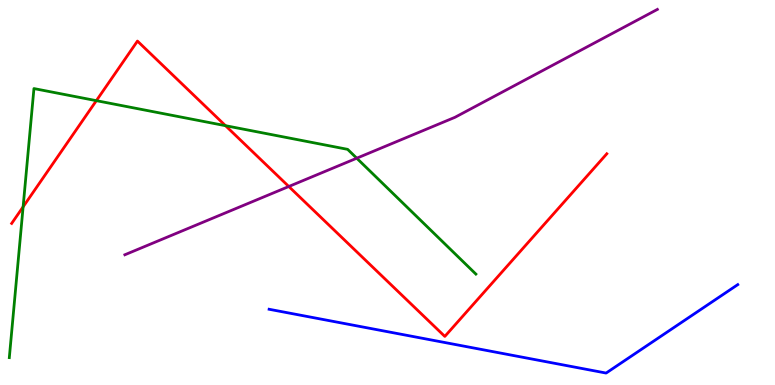[{'lines': ['blue', 'red'], 'intersections': []}, {'lines': ['green', 'red'], 'intersections': [{'x': 0.298, 'y': 4.63}, {'x': 1.24, 'y': 7.39}, {'x': 2.91, 'y': 6.74}]}, {'lines': ['purple', 'red'], 'intersections': [{'x': 3.73, 'y': 5.16}]}, {'lines': ['blue', 'green'], 'intersections': []}, {'lines': ['blue', 'purple'], 'intersections': []}, {'lines': ['green', 'purple'], 'intersections': [{'x': 4.6, 'y': 5.89}]}]